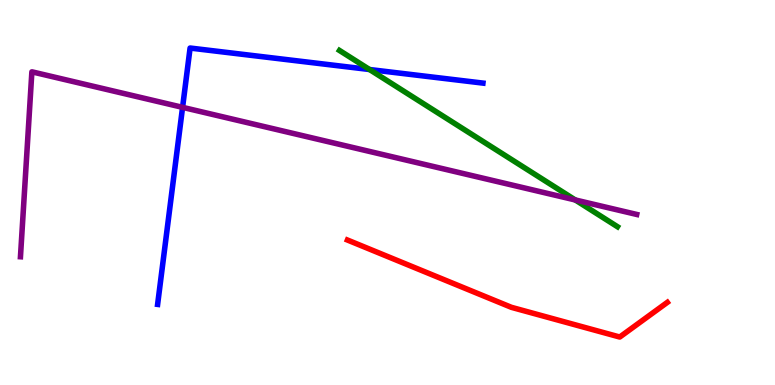[{'lines': ['blue', 'red'], 'intersections': []}, {'lines': ['green', 'red'], 'intersections': []}, {'lines': ['purple', 'red'], 'intersections': []}, {'lines': ['blue', 'green'], 'intersections': [{'x': 4.77, 'y': 8.19}]}, {'lines': ['blue', 'purple'], 'intersections': [{'x': 2.36, 'y': 7.21}]}, {'lines': ['green', 'purple'], 'intersections': [{'x': 7.42, 'y': 4.81}]}]